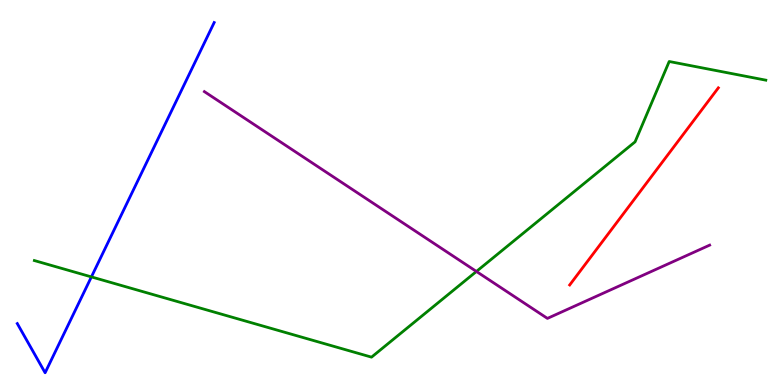[{'lines': ['blue', 'red'], 'intersections': []}, {'lines': ['green', 'red'], 'intersections': []}, {'lines': ['purple', 'red'], 'intersections': []}, {'lines': ['blue', 'green'], 'intersections': [{'x': 1.18, 'y': 2.81}]}, {'lines': ['blue', 'purple'], 'intersections': []}, {'lines': ['green', 'purple'], 'intersections': [{'x': 6.15, 'y': 2.95}]}]